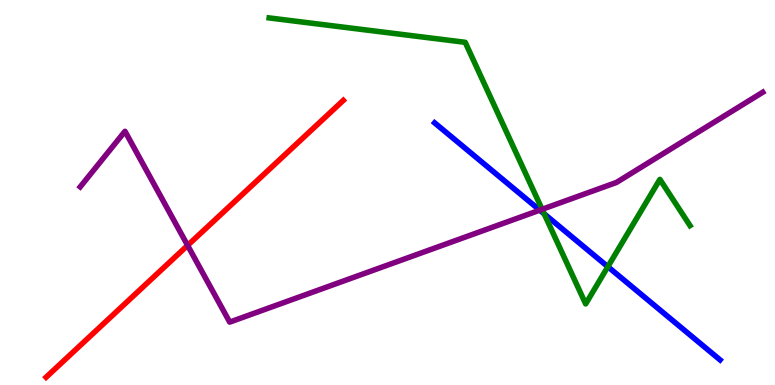[{'lines': ['blue', 'red'], 'intersections': []}, {'lines': ['green', 'red'], 'intersections': []}, {'lines': ['purple', 'red'], 'intersections': [{'x': 2.42, 'y': 3.63}]}, {'lines': ['blue', 'green'], 'intersections': [{'x': 7.02, 'y': 4.45}, {'x': 7.84, 'y': 3.07}]}, {'lines': ['blue', 'purple'], 'intersections': [{'x': 6.96, 'y': 4.54}]}, {'lines': ['green', 'purple'], 'intersections': [{'x': 6.99, 'y': 4.56}]}]